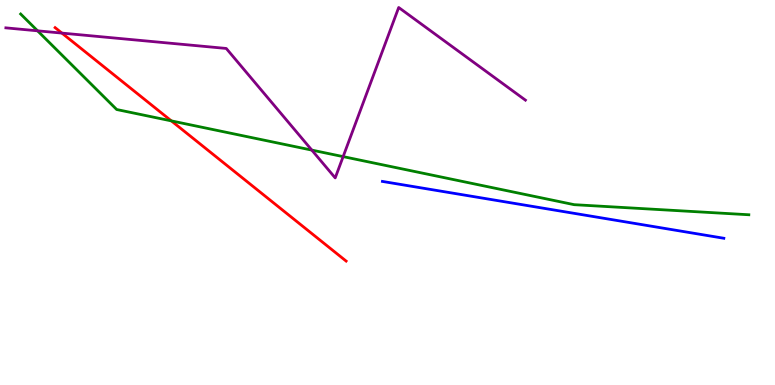[{'lines': ['blue', 'red'], 'intersections': []}, {'lines': ['green', 'red'], 'intersections': [{'x': 2.21, 'y': 6.86}]}, {'lines': ['purple', 'red'], 'intersections': [{'x': 0.799, 'y': 9.14}]}, {'lines': ['blue', 'green'], 'intersections': []}, {'lines': ['blue', 'purple'], 'intersections': []}, {'lines': ['green', 'purple'], 'intersections': [{'x': 0.485, 'y': 9.2}, {'x': 4.02, 'y': 6.1}, {'x': 4.43, 'y': 5.93}]}]